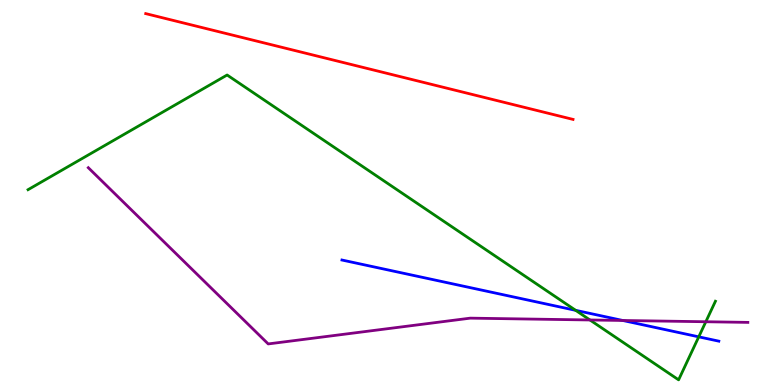[{'lines': ['blue', 'red'], 'intersections': []}, {'lines': ['green', 'red'], 'intersections': []}, {'lines': ['purple', 'red'], 'intersections': []}, {'lines': ['blue', 'green'], 'intersections': [{'x': 7.43, 'y': 1.94}, {'x': 9.02, 'y': 1.25}]}, {'lines': ['blue', 'purple'], 'intersections': [{'x': 8.04, 'y': 1.68}]}, {'lines': ['green', 'purple'], 'intersections': [{'x': 7.61, 'y': 1.69}, {'x': 9.11, 'y': 1.64}]}]